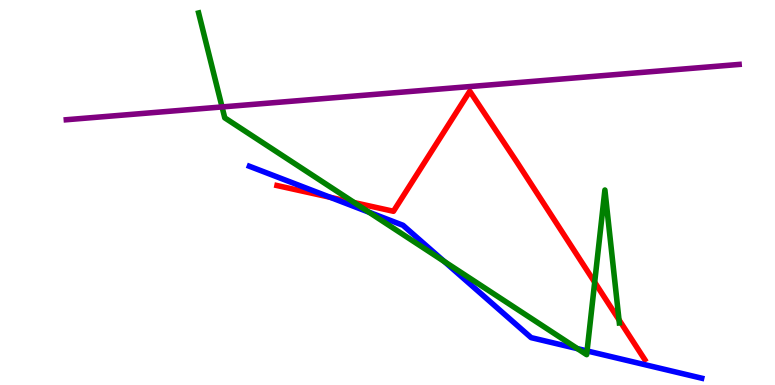[{'lines': ['blue', 'red'], 'intersections': [{'x': 4.26, 'y': 4.88}]}, {'lines': ['green', 'red'], 'intersections': [{'x': 4.57, 'y': 4.74}, {'x': 7.67, 'y': 2.67}, {'x': 7.99, 'y': 1.69}]}, {'lines': ['purple', 'red'], 'intersections': []}, {'lines': ['blue', 'green'], 'intersections': [{'x': 4.76, 'y': 4.49}, {'x': 5.73, 'y': 3.21}, {'x': 7.45, 'y': 0.944}, {'x': 7.58, 'y': 0.885}]}, {'lines': ['blue', 'purple'], 'intersections': []}, {'lines': ['green', 'purple'], 'intersections': [{'x': 2.87, 'y': 7.22}]}]